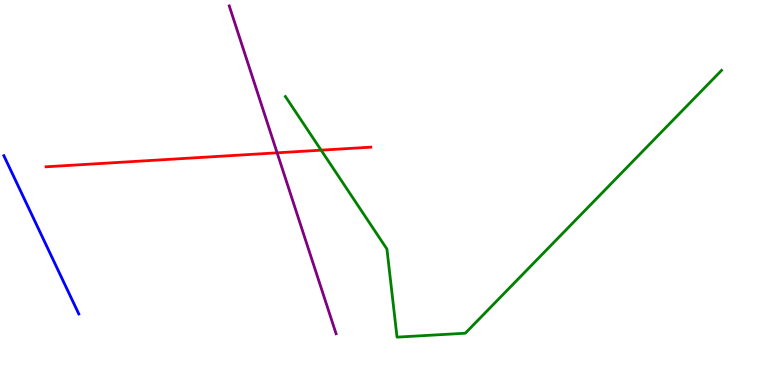[{'lines': ['blue', 'red'], 'intersections': []}, {'lines': ['green', 'red'], 'intersections': [{'x': 4.14, 'y': 6.1}]}, {'lines': ['purple', 'red'], 'intersections': [{'x': 3.58, 'y': 6.03}]}, {'lines': ['blue', 'green'], 'intersections': []}, {'lines': ['blue', 'purple'], 'intersections': []}, {'lines': ['green', 'purple'], 'intersections': []}]